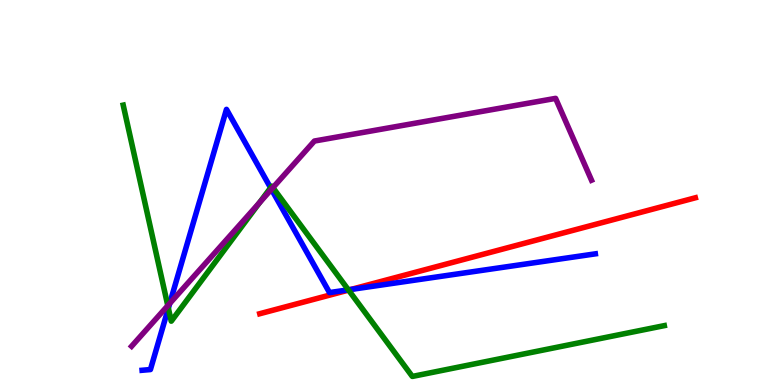[{'lines': ['blue', 'red'], 'intersections': [{'x': 4.53, 'y': 2.48}]}, {'lines': ['green', 'red'], 'intersections': [{'x': 4.5, 'y': 2.47}]}, {'lines': ['purple', 'red'], 'intersections': []}, {'lines': ['blue', 'green'], 'intersections': [{'x': 2.17, 'y': 2.0}, {'x': 3.49, 'y': 5.12}, {'x': 4.5, 'y': 2.47}]}, {'lines': ['blue', 'purple'], 'intersections': [{'x': 2.19, 'y': 2.12}, {'x': 3.5, 'y': 5.08}]}, {'lines': ['green', 'purple'], 'intersections': [{'x': 2.17, 'y': 2.06}, {'x': 3.35, 'y': 4.73}, {'x': 3.52, 'y': 5.13}]}]